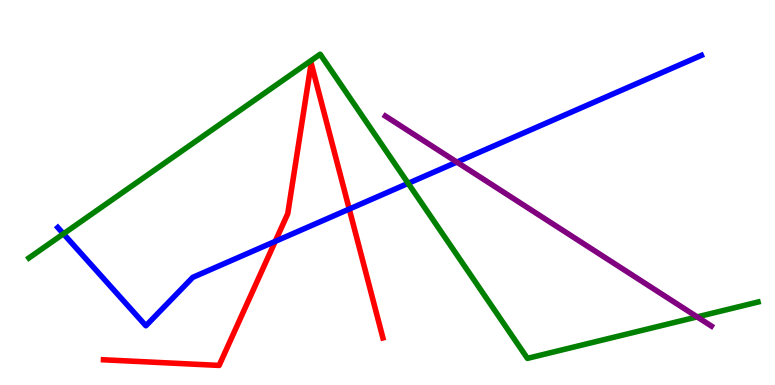[{'lines': ['blue', 'red'], 'intersections': [{'x': 3.55, 'y': 3.73}, {'x': 4.51, 'y': 4.57}]}, {'lines': ['green', 'red'], 'intersections': []}, {'lines': ['purple', 'red'], 'intersections': []}, {'lines': ['blue', 'green'], 'intersections': [{'x': 0.819, 'y': 3.93}, {'x': 5.27, 'y': 5.24}]}, {'lines': ['blue', 'purple'], 'intersections': [{'x': 5.89, 'y': 5.79}]}, {'lines': ['green', 'purple'], 'intersections': [{'x': 9.0, 'y': 1.77}]}]